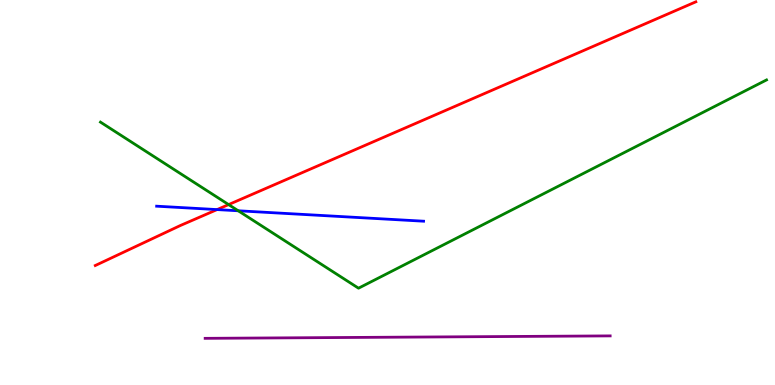[{'lines': ['blue', 'red'], 'intersections': [{'x': 2.8, 'y': 4.56}]}, {'lines': ['green', 'red'], 'intersections': [{'x': 2.95, 'y': 4.69}]}, {'lines': ['purple', 'red'], 'intersections': []}, {'lines': ['blue', 'green'], 'intersections': [{'x': 3.07, 'y': 4.53}]}, {'lines': ['blue', 'purple'], 'intersections': []}, {'lines': ['green', 'purple'], 'intersections': []}]